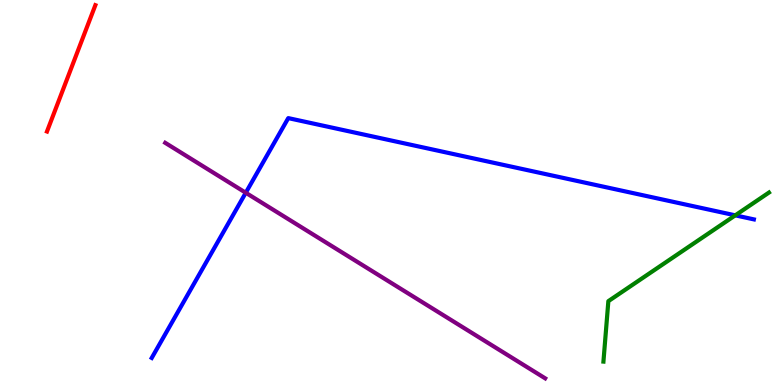[{'lines': ['blue', 'red'], 'intersections': []}, {'lines': ['green', 'red'], 'intersections': []}, {'lines': ['purple', 'red'], 'intersections': []}, {'lines': ['blue', 'green'], 'intersections': [{'x': 9.49, 'y': 4.41}]}, {'lines': ['blue', 'purple'], 'intersections': [{'x': 3.17, 'y': 4.99}]}, {'lines': ['green', 'purple'], 'intersections': []}]